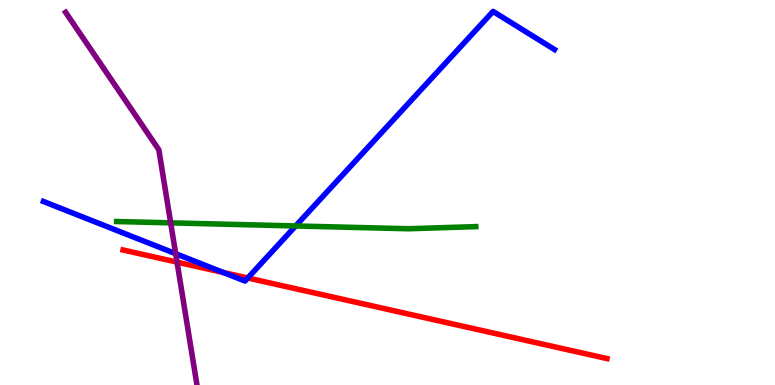[{'lines': ['blue', 'red'], 'intersections': [{'x': 2.88, 'y': 2.92}, {'x': 3.2, 'y': 2.78}]}, {'lines': ['green', 'red'], 'intersections': []}, {'lines': ['purple', 'red'], 'intersections': [{'x': 2.28, 'y': 3.19}]}, {'lines': ['blue', 'green'], 'intersections': [{'x': 3.81, 'y': 4.13}]}, {'lines': ['blue', 'purple'], 'intersections': [{'x': 2.27, 'y': 3.41}]}, {'lines': ['green', 'purple'], 'intersections': [{'x': 2.2, 'y': 4.21}]}]